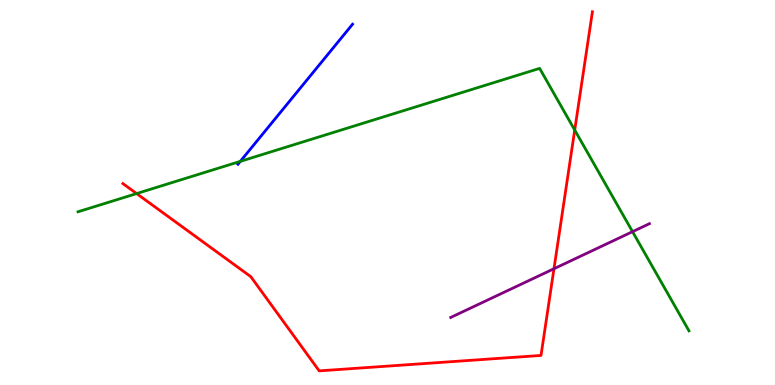[{'lines': ['blue', 'red'], 'intersections': []}, {'lines': ['green', 'red'], 'intersections': [{'x': 1.76, 'y': 4.97}, {'x': 7.42, 'y': 6.62}]}, {'lines': ['purple', 'red'], 'intersections': [{'x': 7.15, 'y': 3.02}]}, {'lines': ['blue', 'green'], 'intersections': [{'x': 3.1, 'y': 5.81}]}, {'lines': ['blue', 'purple'], 'intersections': []}, {'lines': ['green', 'purple'], 'intersections': [{'x': 8.16, 'y': 3.98}]}]